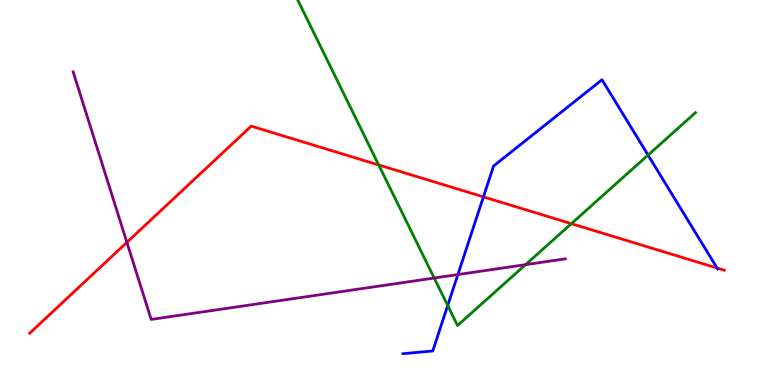[{'lines': ['blue', 'red'], 'intersections': [{'x': 6.24, 'y': 4.89}, {'x': 9.25, 'y': 3.04}]}, {'lines': ['green', 'red'], 'intersections': [{'x': 4.89, 'y': 5.71}, {'x': 7.37, 'y': 4.19}]}, {'lines': ['purple', 'red'], 'intersections': [{'x': 1.64, 'y': 3.7}]}, {'lines': ['blue', 'green'], 'intersections': [{'x': 5.78, 'y': 2.06}, {'x': 8.36, 'y': 5.97}]}, {'lines': ['blue', 'purple'], 'intersections': [{'x': 5.91, 'y': 2.87}]}, {'lines': ['green', 'purple'], 'intersections': [{'x': 5.6, 'y': 2.78}, {'x': 6.78, 'y': 3.13}]}]